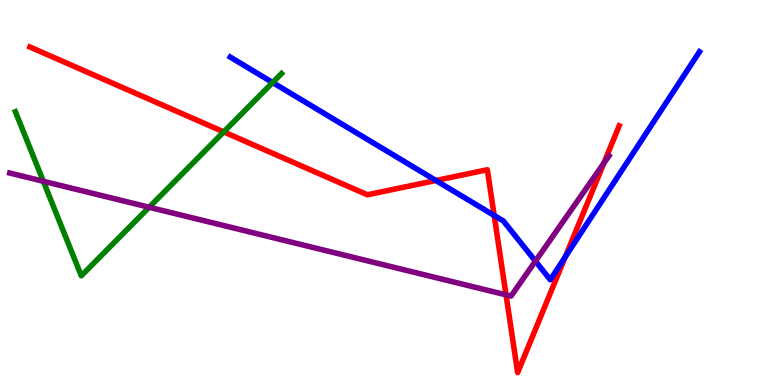[{'lines': ['blue', 'red'], 'intersections': [{'x': 5.62, 'y': 5.31}, {'x': 6.38, 'y': 4.4}, {'x': 7.29, 'y': 3.33}]}, {'lines': ['green', 'red'], 'intersections': [{'x': 2.89, 'y': 6.57}]}, {'lines': ['purple', 'red'], 'intersections': [{'x': 6.53, 'y': 2.34}, {'x': 7.79, 'y': 5.76}]}, {'lines': ['blue', 'green'], 'intersections': [{'x': 3.52, 'y': 7.86}]}, {'lines': ['blue', 'purple'], 'intersections': [{'x': 6.91, 'y': 3.22}]}, {'lines': ['green', 'purple'], 'intersections': [{'x': 0.559, 'y': 5.29}, {'x': 1.92, 'y': 4.62}]}]